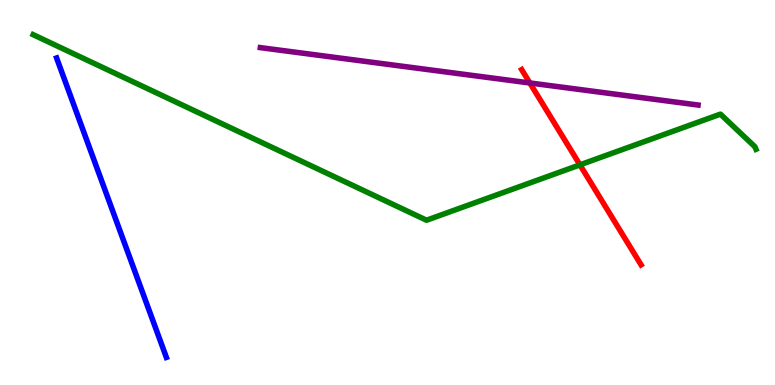[{'lines': ['blue', 'red'], 'intersections': []}, {'lines': ['green', 'red'], 'intersections': [{'x': 7.48, 'y': 5.72}]}, {'lines': ['purple', 'red'], 'intersections': [{'x': 6.84, 'y': 7.85}]}, {'lines': ['blue', 'green'], 'intersections': []}, {'lines': ['blue', 'purple'], 'intersections': []}, {'lines': ['green', 'purple'], 'intersections': []}]